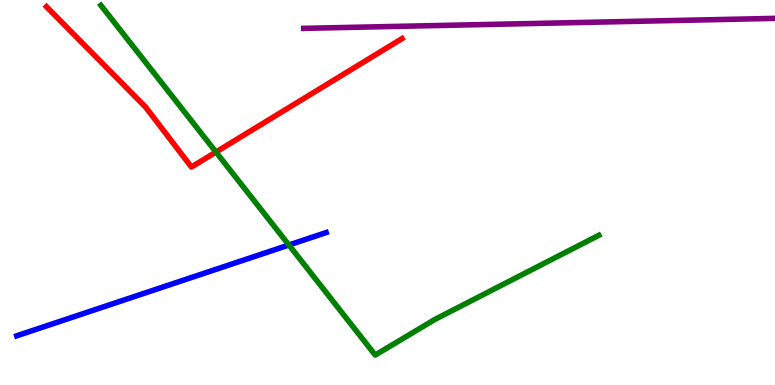[{'lines': ['blue', 'red'], 'intersections': []}, {'lines': ['green', 'red'], 'intersections': [{'x': 2.79, 'y': 6.05}]}, {'lines': ['purple', 'red'], 'intersections': []}, {'lines': ['blue', 'green'], 'intersections': [{'x': 3.73, 'y': 3.64}]}, {'lines': ['blue', 'purple'], 'intersections': []}, {'lines': ['green', 'purple'], 'intersections': []}]